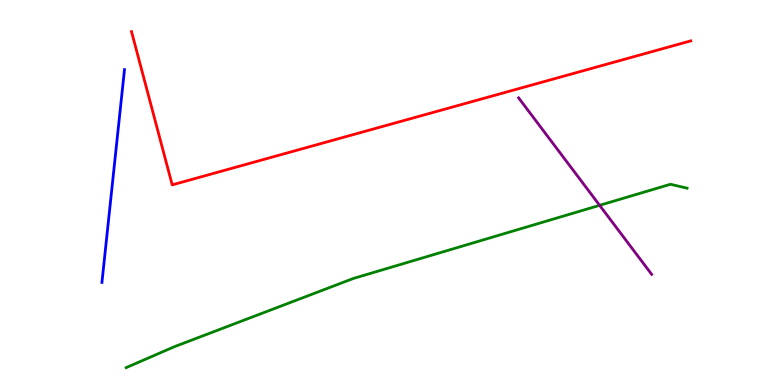[{'lines': ['blue', 'red'], 'intersections': []}, {'lines': ['green', 'red'], 'intersections': []}, {'lines': ['purple', 'red'], 'intersections': []}, {'lines': ['blue', 'green'], 'intersections': []}, {'lines': ['blue', 'purple'], 'intersections': []}, {'lines': ['green', 'purple'], 'intersections': [{'x': 7.74, 'y': 4.67}]}]